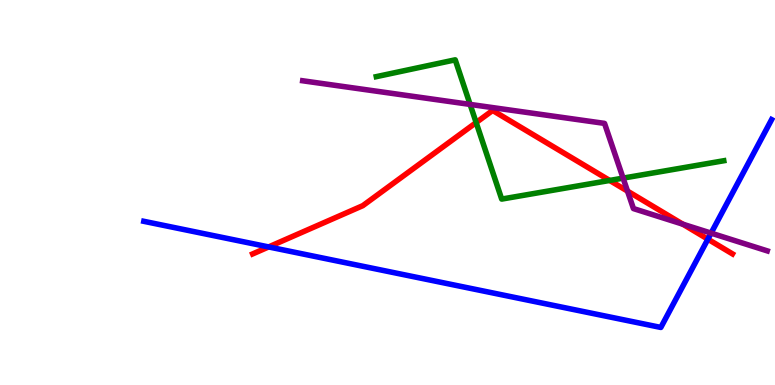[{'lines': ['blue', 'red'], 'intersections': [{'x': 3.47, 'y': 3.59}, {'x': 9.13, 'y': 3.79}]}, {'lines': ['green', 'red'], 'intersections': [{'x': 6.14, 'y': 6.82}, {'x': 7.87, 'y': 5.31}]}, {'lines': ['purple', 'red'], 'intersections': [{'x': 8.1, 'y': 5.04}, {'x': 8.81, 'y': 4.18}]}, {'lines': ['blue', 'green'], 'intersections': []}, {'lines': ['blue', 'purple'], 'intersections': [{'x': 9.18, 'y': 3.94}]}, {'lines': ['green', 'purple'], 'intersections': [{'x': 6.07, 'y': 7.29}, {'x': 8.04, 'y': 5.37}]}]